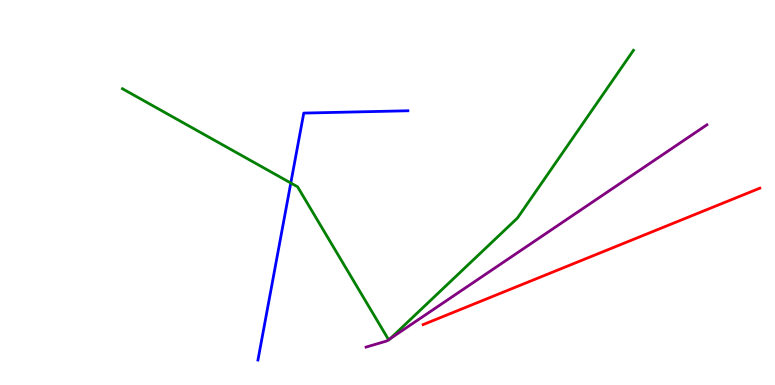[{'lines': ['blue', 'red'], 'intersections': []}, {'lines': ['green', 'red'], 'intersections': []}, {'lines': ['purple', 'red'], 'intersections': []}, {'lines': ['blue', 'green'], 'intersections': [{'x': 3.75, 'y': 5.25}]}, {'lines': ['blue', 'purple'], 'intersections': []}, {'lines': ['green', 'purple'], 'intersections': [{'x': 5.01, 'y': 1.18}, {'x': 5.03, 'y': 1.2}]}]